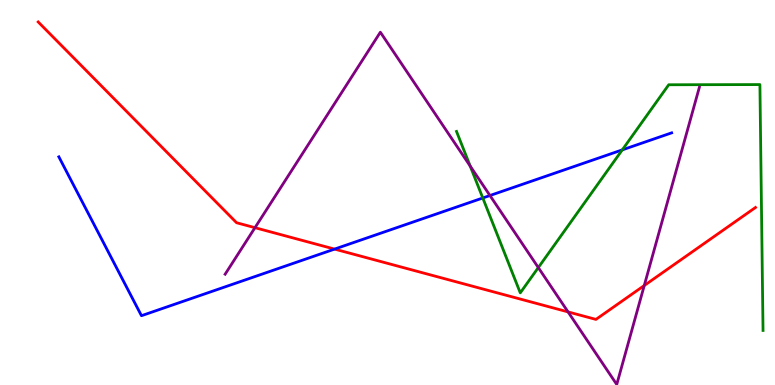[{'lines': ['blue', 'red'], 'intersections': [{'x': 4.32, 'y': 3.53}]}, {'lines': ['green', 'red'], 'intersections': []}, {'lines': ['purple', 'red'], 'intersections': [{'x': 3.29, 'y': 4.09}, {'x': 7.33, 'y': 1.9}, {'x': 8.31, 'y': 2.58}]}, {'lines': ['blue', 'green'], 'intersections': [{'x': 6.23, 'y': 4.86}, {'x': 8.03, 'y': 6.11}]}, {'lines': ['blue', 'purple'], 'intersections': [{'x': 6.32, 'y': 4.92}]}, {'lines': ['green', 'purple'], 'intersections': [{'x': 6.07, 'y': 5.69}, {'x': 6.95, 'y': 3.05}]}]